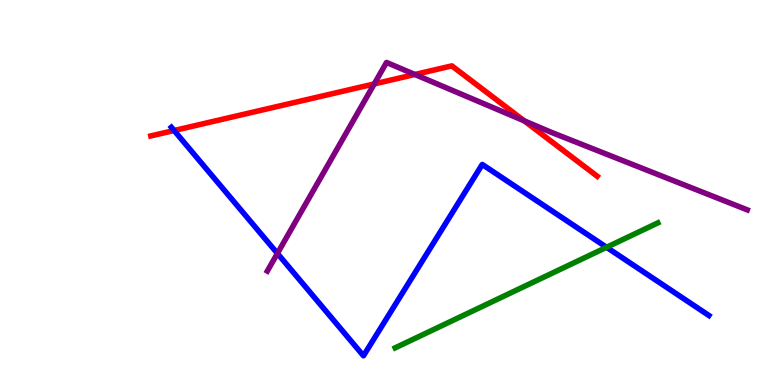[{'lines': ['blue', 'red'], 'intersections': [{'x': 2.25, 'y': 6.61}]}, {'lines': ['green', 'red'], 'intersections': []}, {'lines': ['purple', 'red'], 'intersections': [{'x': 4.83, 'y': 7.82}, {'x': 5.35, 'y': 8.07}, {'x': 6.76, 'y': 6.86}]}, {'lines': ['blue', 'green'], 'intersections': [{'x': 7.83, 'y': 3.58}]}, {'lines': ['blue', 'purple'], 'intersections': [{'x': 3.58, 'y': 3.42}]}, {'lines': ['green', 'purple'], 'intersections': []}]